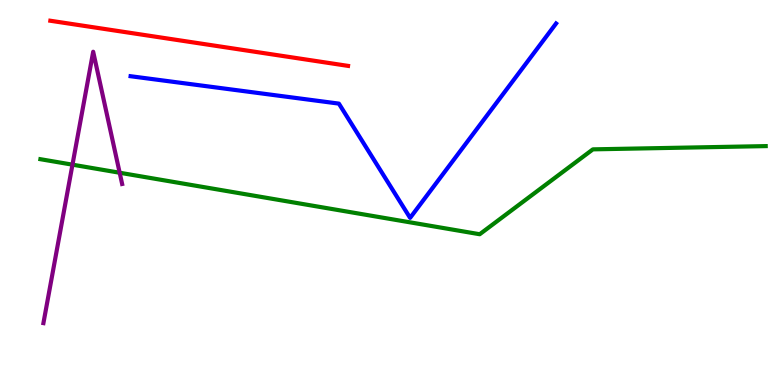[{'lines': ['blue', 'red'], 'intersections': []}, {'lines': ['green', 'red'], 'intersections': []}, {'lines': ['purple', 'red'], 'intersections': []}, {'lines': ['blue', 'green'], 'intersections': []}, {'lines': ['blue', 'purple'], 'intersections': []}, {'lines': ['green', 'purple'], 'intersections': [{'x': 0.935, 'y': 5.72}, {'x': 1.54, 'y': 5.51}]}]